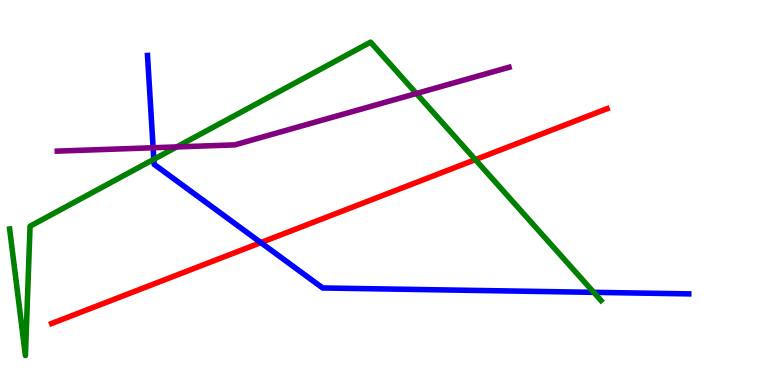[{'lines': ['blue', 'red'], 'intersections': [{'x': 3.37, 'y': 3.7}]}, {'lines': ['green', 'red'], 'intersections': [{'x': 6.13, 'y': 5.85}]}, {'lines': ['purple', 'red'], 'intersections': []}, {'lines': ['blue', 'green'], 'intersections': [{'x': 1.98, 'y': 5.86}, {'x': 7.66, 'y': 2.41}]}, {'lines': ['blue', 'purple'], 'intersections': [{'x': 1.98, 'y': 6.16}]}, {'lines': ['green', 'purple'], 'intersections': [{'x': 2.28, 'y': 6.18}, {'x': 5.37, 'y': 7.57}]}]